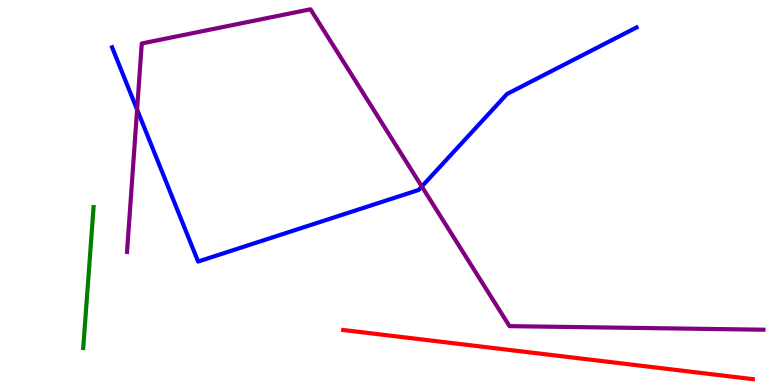[{'lines': ['blue', 'red'], 'intersections': []}, {'lines': ['green', 'red'], 'intersections': []}, {'lines': ['purple', 'red'], 'intersections': []}, {'lines': ['blue', 'green'], 'intersections': []}, {'lines': ['blue', 'purple'], 'intersections': [{'x': 1.77, 'y': 7.15}, {'x': 5.44, 'y': 5.16}]}, {'lines': ['green', 'purple'], 'intersections': []}]